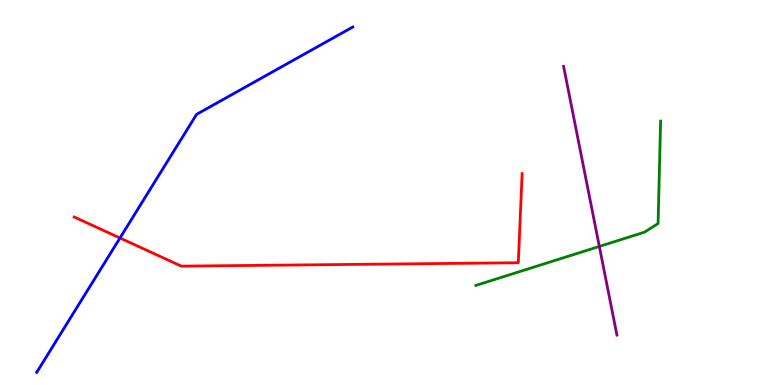[{'lines': ['blue', 'red'], 'intersections': [{'x': 1.55, 'y': 3.82}]}, {'lines': ['green', 'red'], 'intersections': []}, {'lines': ['purple', 'red'], 'intersections': []}, {'lines': ['blue', 'green'], 'intersections': []}, {'lines': ['blue', 'purple'], 'intersections': []}, {'lines': ['green', 'purple'], 'intersections': [{'x': 7.73, 'y': 3.6}]}]